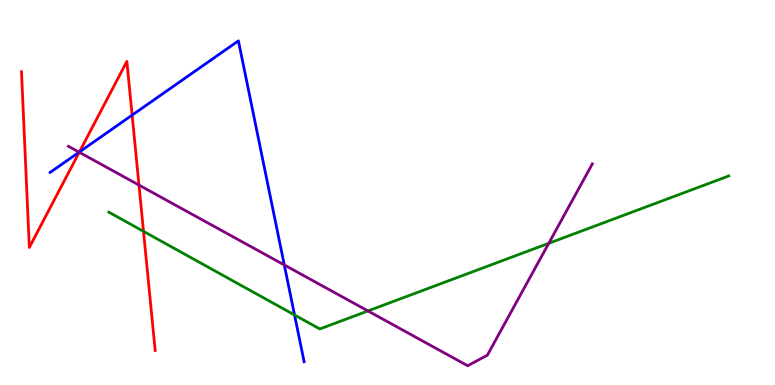[{'lines': ['blue', 'red'], 'intersections': [{'x': 1.02, 'y': 6.05}, {'x': 1.7, 'y': 7.01}]}, {'lines': ['green', 'red'], 'intersections': [{'x': 1.85, 'y': 3.99}]}, {'lines': ['purple', 'red'], 'intersections': [{'x': 1.02, 'y': 6.05}, {'x': 1.79, 'y': 5.19}]}, {'lines': ['blue', 'green'], 'intersections': [{'x': 3.8, 'y': 1.82}]}, {'lines': ['blue', 'purple'], 'intersections': [{'x': 1.02, 'y': 6.05}, {'x': 3.67, 'y': 3.12}]}, {'lines': ['green', 'purple'], 'intersections': [{'x': 4.75, 'y': 1.92}, {'x': 7.08, 'y': 3.68}]}]